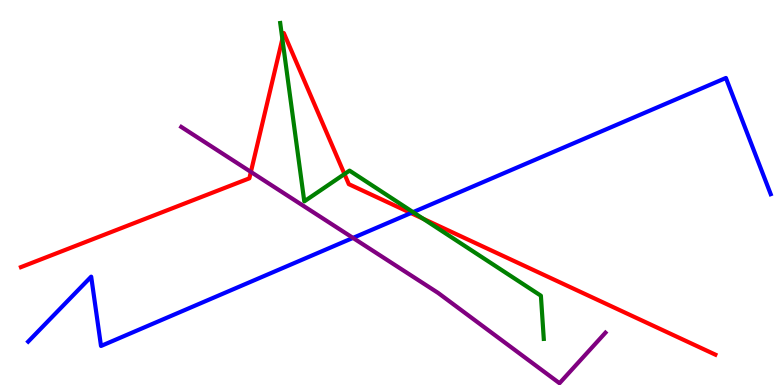[{'lines': ['blue', 'red'], 'intersections': [{'x': 5.3, 'y': 4.47}]}, {'lines': ['green', 'red'], 'intersections': [{'x': 3.64, 'y': 8.99}, {'x': 4.44, 'y': 5.48}, {'x': 5.46, 'y': 4.32}]}, {'lines': ['purple', 'red'], 'intersections': [{'x': 3.24, 'y': 5.53}]}, {'lines': ['blue', 'green'], 'intersections': [{'x': 5.33, 'y': 4.49}]}, {'lines': ['blue', 'purple'], 'intersections': [{'x': 4.55, 'y': 3.82}]}, {'lines': ['green', 'purple'], 'intersections': []}]